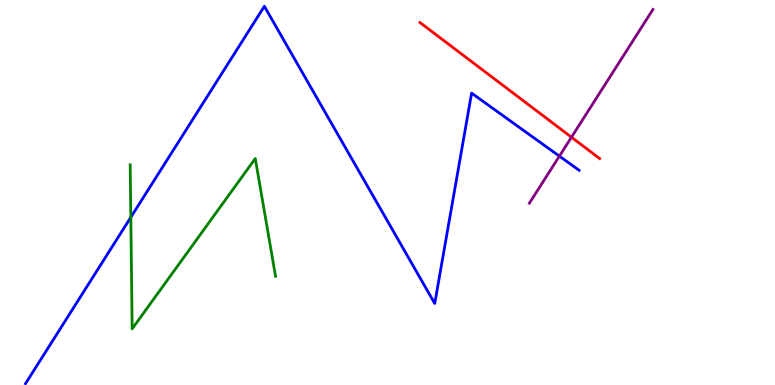[{'lines': ['blue', 'red'], 'intersections': []}, {'lines': ['green', 'red'], 'intersections': []}, {'lines': ['purple', 'red'], 'intersections': [{'x': 7.37, 'y': 6.44}]}, {'lines': ['blue', 'green'], 'intersections': [{'x': 1.69, 'y': 4.36}]}, {'lines': ['blue', 'purple'], 'intersections': [{'x': 7.22, 'y': 5.94}]}, {'lines': ['green', 'purple'], 'intersections': []}]